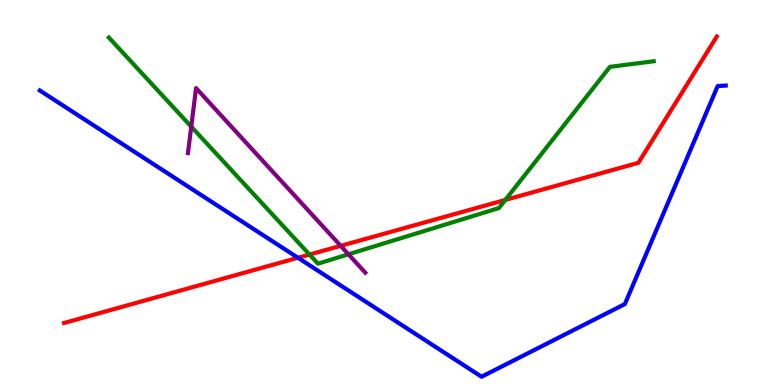[{'lines': ['blue', 'red'], 'intersections': [{'x': 3.84, 'y': 3.3}]}, {'lines': ['green', 'red'], 'intersections': [{'x': 3.99, 'y': 3.39}, {'x': 6.52, 'y': 4.81}]}, {'lines': ['purple', 'red'], 'intersections': [{'x': 4.4, 'y': 3.61}]}, {'lines': ['blue', 'green'], 'intersections': []}, {'lines': ['blue', 'purple'], 'intersections': []}, {'lines': ['green', 'purple'], 'intersections': [{'x': 2.47, 'y': 6.71}, {'x': 4.5, 'y': 3.4}]}]